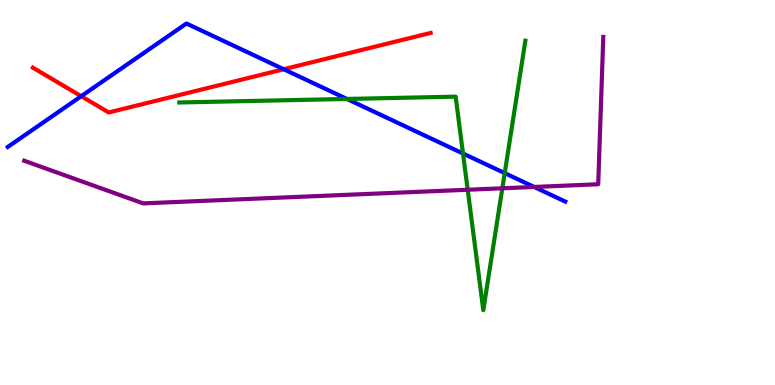[{'lines': ['blue', 'red'], 'intersections': [{'x': 1.05, 'y': 7.5}, {'x': 3.66, 'y': 8.2}]}, {'lines': ['green', 'red'], 'intersections': []}, {'lines': ['purple', 'red'], 'intersections': []}, {'lines': ['blue', 'green'], 'intersections': [{'x': 4.48, 'y': 7.43}, {'x': 5.97, 'y': 6.01}, {'x': 6.51, 'y': 5.5}]}, {'lines': ['blue', 'purple'], 'intersections': [{'x': 6.89, 'y': 5.14}]}, {'lines': ['green', 'purple'], 'intersections': [{'x': 6.03, 'y': 5.07}, {'x': 6.48, 'y': 5.11}]}]